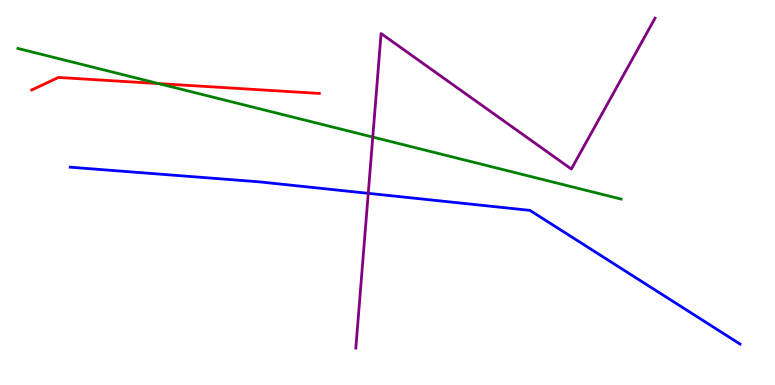[{'lines': ['blue', 'red'], 'intersections': []}, {'lines': ['green', 'red'], 'intersections': [{'x': 2.05, 'y': 7.83}]}, {'lines': ['purple', 'red'], 'intersections': []}, {'lines': ['blue', 'green'], 'intersections': []}, {'lines': ['blue', 'purple'], 'intersections': [{'x': 4.75, 'y': 4.98}]}, {'lines': ['green', 'purple'], 'intersections': [{'x': 4.81, 'y': 6.44}]}]